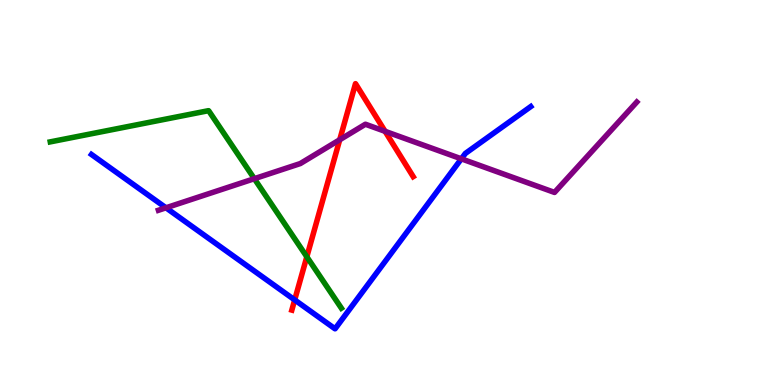[{'lines': ['blue', 'red'], 'intersections': [{'x': 3.8, 'y': 2.21}]}, {'lines': ['green', 'red'], 'intersections': [{'x': 3.96, 'y': 3.33}]}, {'lines': ['purple', 'red'], 'intersections': [{'x': 4.38, 'y': 6.37}, {'x': 4.97, 'y': 6.59}]}, {'lines': ['blue', 'green'], 'intersections': []}, {'lines': ['blue', 'purple'], 'intersections': [{'x': 2.14, 'y': 4.6}, {'x': 5.95, 'y': 5.87}]}, {'lines': ['green', 'purple'], 'intersections': [{'x': 3.28, 'y': 5.36}]}]